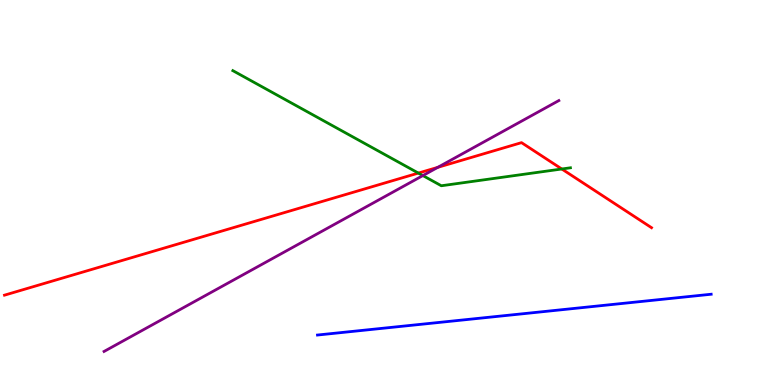[{'lines': ['blue', 'red'], 'intersections': []}, {'lines': ['green', 'red'], 'intersections': [{'x': 5.4, 'y': 5.5}, {'x': 7.25, 'y': 5.61}]}, {'lines': ['purple', 'red'], 'intersections': [{'x': 5.65, 'y': 5.65}]}, {'lines': ['blue', 'green'], 'intersections': []}, {'lines': ['blue', 'purple'], 'intersections': []}, {'lines': ['green', 'purple'], 'intersections': [{'x': 5.46, 'y': 5.44}]}]